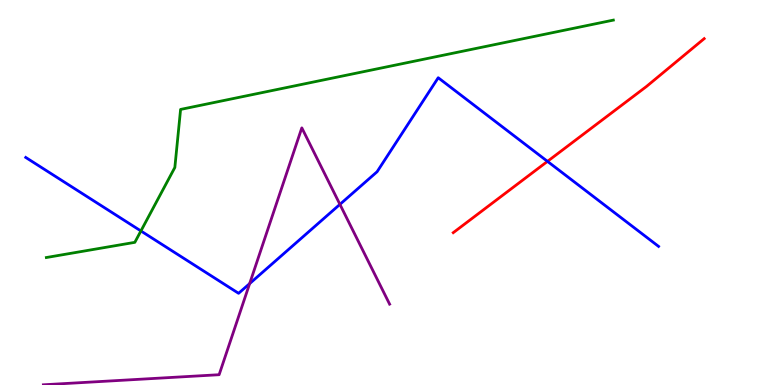[{'lines': ['blue', 'red'], 'intersections': [{'x': 7.06, 'y': 5.81}]}, {'lines': ['green', 'red'], 'intersections': []}, {'lines': ['purple', 'red'], 'intersections': []}, {'lines': ['blue', 'green'], 'intersections': [{'x': 1.82, 'y': 4.0}]}, {'lines': ['blue', 'purple'], 'intersections': [{'x': 3.22, 'y': 2.63}, {'x': 4.39, 'y': 4.69}]}, {'lines': ['green', 'purple'], 'intersections': []}]